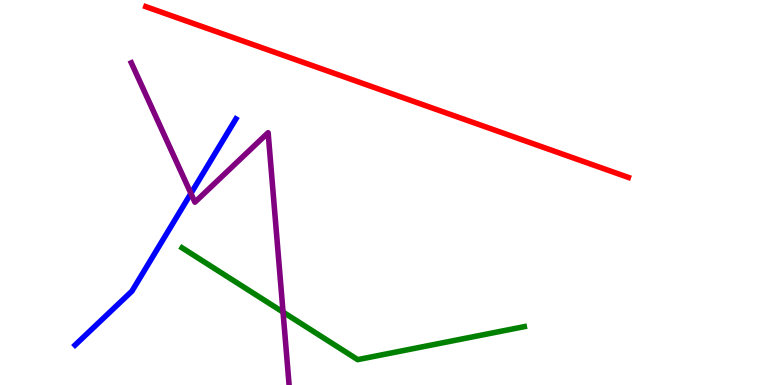[{'lines': ['blue', 'red'], 'intersections': []}, {'lines': ['green', 'red'], 'intersections': []}, {'lines': ['purple', 'red'], 'intersections': []}, {'lines': ['blue', 'green'], 'intersections': []}, {'lines': ['blue', 'purple'], 'intersections': [{'x': 2.46, 'y': 4.98}]}, {'lines': ['green', 'purple'], 'intersections': [{'x': 3.65, 'y': 1.89}]}]